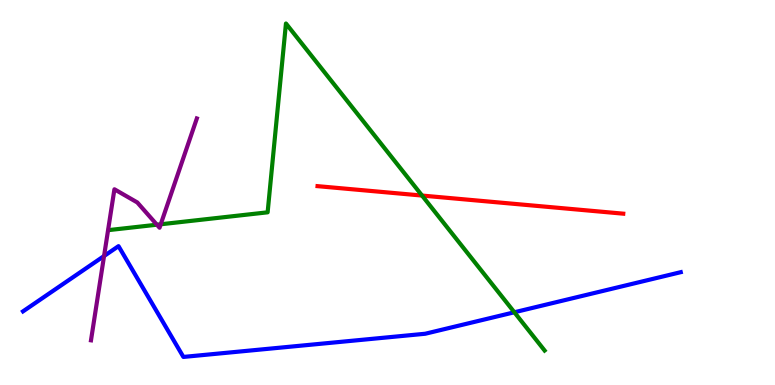[{'lines': ['blue', 'red'], 'intersections': []}, {'lines': ['green', 'red'], 'intersections': [{'x': 5.45, 'y': 4.92}]}, {'lines': ['purple', 'red'], 'intersections': []}, {'lines': ['blue', 'green'], 'intersections': [{'x': 6.64, 'y': 1.89}]}, {'lines': ['blue', 'purple'], 'intersections': [{'x': 1.34, 'y': 3.35}]}, {'lines': ['green', 'purple'], 'intersections': [{'x': 2.02, 'y': 4.16}, {'x': 2.07, 'y': 4.17}]}]